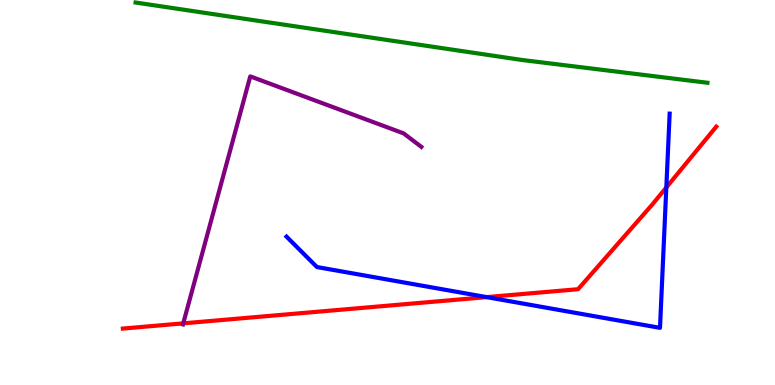[{'lines': ['blue', 'red'], 'intersections': [{'x': 6.28, 'y': 2.28}, {'x': 8.6, 'y': 5.13}]}, {'lines': ['green', 'red'], 'intersections': []}, {'lines': ['purple', 'red'], 'intersections': [{'x': 2.36, 'y': 1.6}]}, {'lines': ['blue', 'green'], 'intersections': []}, {'lines': ['blue', 'purple'], 'intersections': []}, {'lines': ['green', 'purple'], 'intersections': []}]